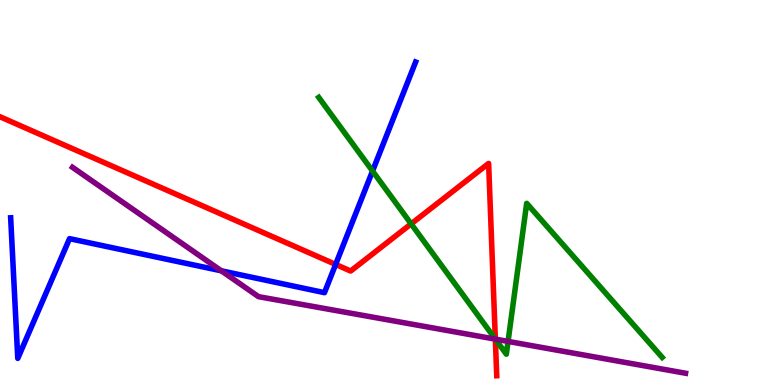[{'lines': ['blue', 'red'], 'intersections': [{'x': 4.33, 'y': 3.13}]}, {'lines': ['green', 'red'], 'intersections': [{'x': 5.3, 'y': 4.19}, {'x': 6.39, 'y': 1.19}]}, {'lines': ['purple', 'red'], 'intersections': [{'x': 6.39, 'y': 1.19}]}, {'lines': ['blue', 'green'], 'intersections': [{'x': 4.81, 'y': 5.56}]}, {'lines': ['blue', 'purple'], 'intersections': [{'x': 2.86, 'y': 2.97}]}, {'lines': ['green', 'purple'], 'intersections': [{'x': 6.39, 'y': 1.19}, {'x': 6.56, 'y': 1.13}]}]